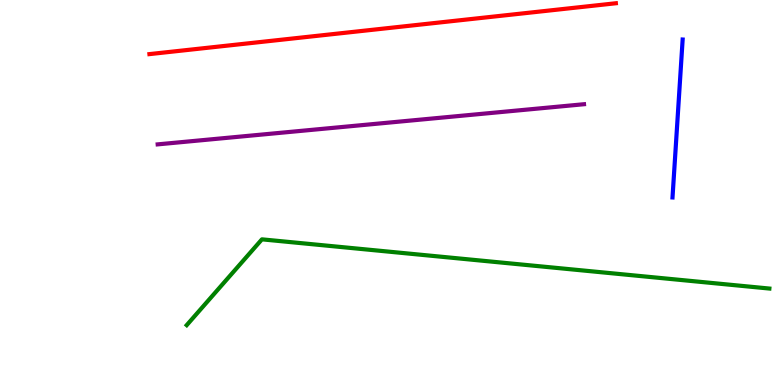[{'lines': ['blue', 'red'], 'intersections': []}, {'lines': ['green', 'red'], 'intersections': []}, {'lines': ['purple', 'red'], 'intersections': []}, {'lines': ['blue', 'green'], 'intersections': []}, {'lines': ['blue', 'purple'], 'intersections': []}, {'lines': ['green', 'purple'], 'intersections': []}]